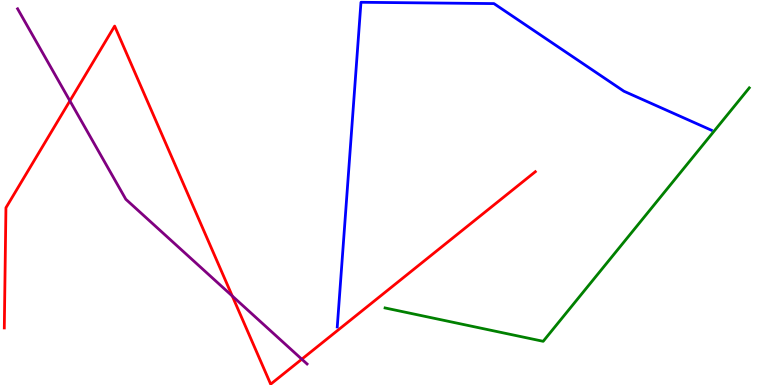[{'lines': ['blue', 'red'], 'intersections': []}, {'lines': ['green', 'red'], 'intersections': []}, {'lines': ['purple', 'red'], 'intersections': [{'x': 0.902, 'y': 7.38}, {'x': 3.0, 'y': 2.31}, {'x': 3.89, 'y': 0.67}]}, {'lines': ['blue', 'green'], 'intersections': []}, {'lines': ['blue', 'purple'], 'intersections': []}, {'lines': ['green', 'purple'], 'intersections': []}]